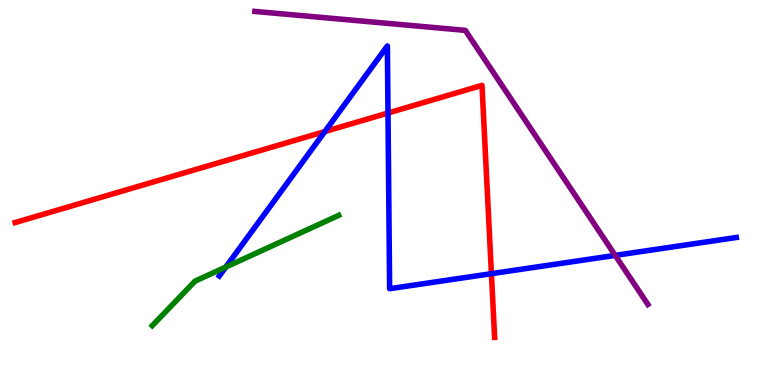[{'lines': ['blue', 'red'], 'intersections': [{'x': 4.19, 'y': 6.58}, {'x': 5.01, 'y': 7.06}, {'x': 6.34, 'y': 2.89}]}, {'lines': ['green', 'red'], 'intersections': []}, {'lines': ['purple', 'red'], 'intersections': []}, {'lines': ['blue', 'green'], 'intersections': [{'x': 2.91, 'y': 3.06}]}, {'lines': ['blue', 'purple'], 'intersections': [{'x': 7.94, 'y': 3.37}]}, {'lines': ['green', 'purple'], 'intersections': []}]